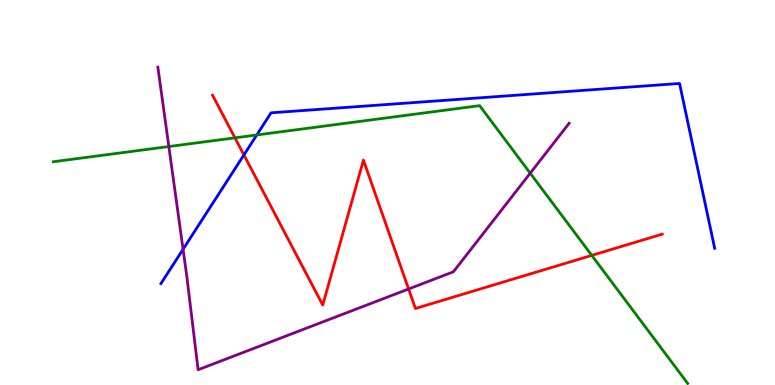[{'lines': ['blue', 'red'], 'intersections': [{'x': 3.15, 'y': 5.98}]}, {'lines': ['green', 'red'], 'intersections': [{'x': 3.03, 'y': 6.42}, {'x': 7.64, 'y': 3.37}]}, {'lines': ['purple', 'red'], 'intersections': [{'x': 5.27, 'y': 2.49}]}, {'lines': ['blue', 'green'], 'intersections': [{'x': 3.31, 'y': 6.49}]}, {'lines': ['blue', 'purple'], 'intersections': [{'x': 2.36, 'y': 3.52}]}, {'lines': ['green', 'purple'], 'intersections': [{'x': 2.18, 'y': 6.19}, {'x': 6.84, 'y': 5.5}]}]